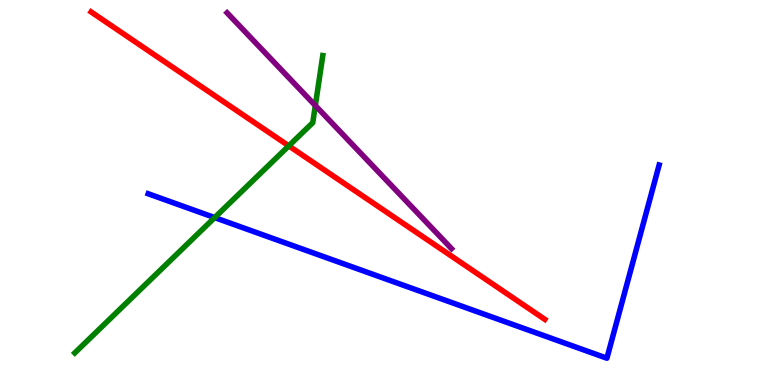[{'lines': ['blue', 'red'], 'intersections': []}, {'lines': ['green', 'red'], 'intersections': [{'x': 3.73, 'y': 6.21}]}, {'lines': ['purple', 'red'], 'intersections': []}, {'lines': ['blue', 'green'], 'intersections': [{'x': 2.77, 'y': 4.35}]}, {'lines': ['blue', 'purple'], 'intersections': []}, {'lines': ['green', 'purple'], 'intersections': [{'x': 4.07, 'y': 7.26}]}]